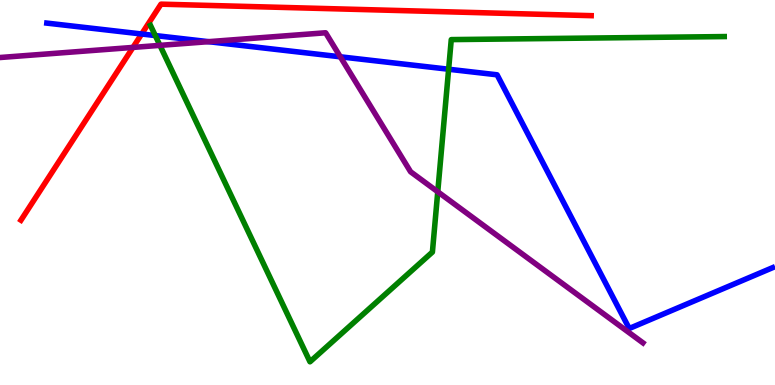[{'lines': ['blue', 'red'], 'intersections': [{'x': 1.83, 'y': 9.12}]}, {'lines': ['green', 'red'], 'intersections': []}, {'lines': ['purple', 'red'], 'intersections': [{'x': 1.72, 'y': 8.77}]}, {'lines': ['blue', 'green'], 'intersections': [{'x': 2.0, 'y': 9.08}, {'x': 5.79, 'y': 8.2}]}, {'lines': ['blue', 'purple'], 'intersections': [{'x': 2.69, 'y': 8.92}, {'x': 4.39, 'y': 8.52}]}, {'lines': ['green', 'purple'], 'intersections': [{'x': 2.06, 'y': 8.82}, {'x': 5.65, 'y': 5.02}]}]